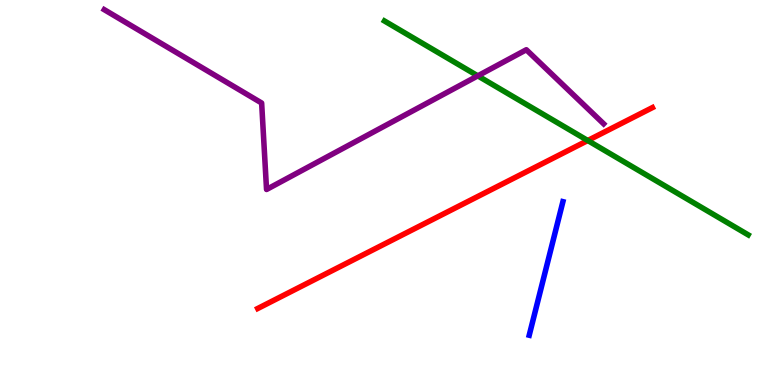[{'lines': ['blue', 'red'], 'intersections': []}, {'lines': ['green', 'red'], 'intersections': [{'x': 7.58, 'y': 6.35}]}, {'lines': ['purple', 'red'], 'intersections': []}, {'lines': ['blue', 'green'], 'intersections': []}, {'lines': ['blue', 'purple'], 'intersections': []}, {'lines': ['green', 'purple'], 'intersections': [{'x': 6.17, 'y': 8.03}]}]